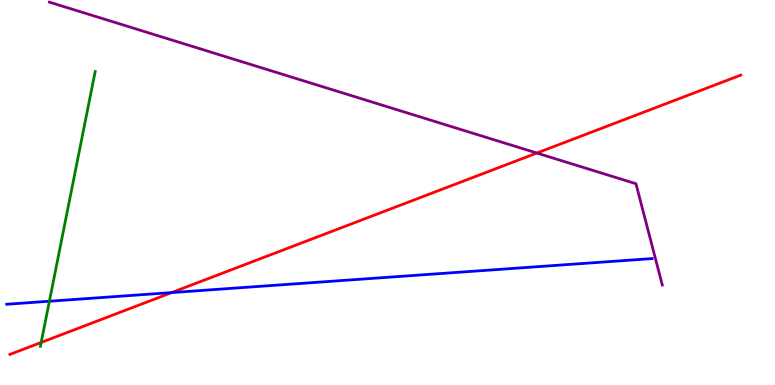[{'lines': ['blue', 'red'], 'intersections': [{'x': 2.22, 'y': 2.4}]}, {'lines': ['green', 'red'], 'intersections': [{'x': 0.531, 'y': 1.11}]}, {'lines': ['purple', 'red'], 'intersections': [{'x': 6.93, 'y': 6.02}]}, {'lines': ['blue', 'green'], 'intersections': [{'x': 0.637, 'y': 2.18}]}, {'lines': ['blue', 'purple'], 'intersections': []}, {'lines': ['green', 'purple'], 'intersections': []}]